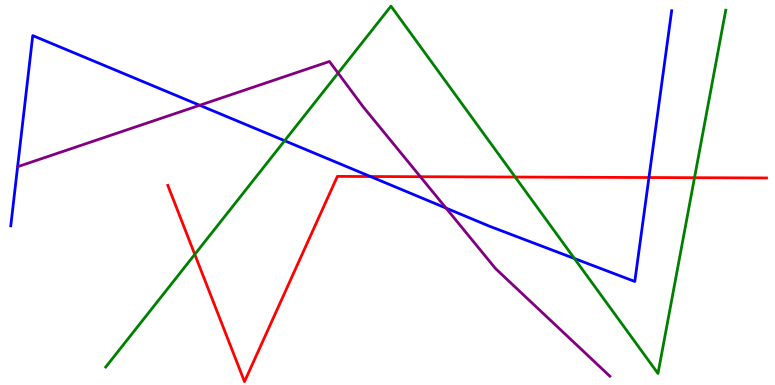[{'lines': ['blue', 'red'], 'intersections': [{'x': 4.78, 'y': 5.42}, {'x': 8.37, 'y': 5.39}]}, {'lines': ['green', 'red'], 'intersections': [{'x': 2.51, 'y': 3.39}, {'x': 6.65, 'y': 5.4}, {'x': 8.96, 'y': 5.38}]}, {'lines': ['purple', 'red'], 'intersections': [{'x': 5.42, 'y': 5.41}]}, {'lines': ['blue', 'green'], 'intersections': [{'x': 3.67, 'y': 6.34}, {'x': 7.41, 'y': 3.29}]}, {'lines': ['blue', 'purple'], 'intersections': [{'x': 2.58, 'y': 7.27}, {'x': 5.76, 'y': 4.6}]}, {'lines': ['green', 'purple'], 'intersections': [{'x': 4.36, 'y': 8.1}]}]